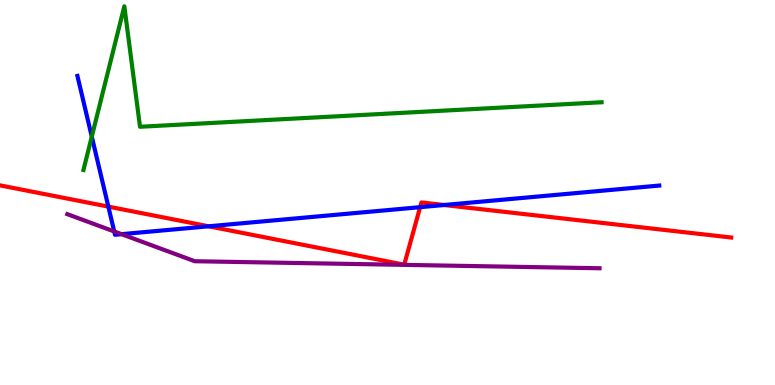[{'lines': ['blue', 'red'], 'intersections': [{'x': 1.4, 'y': 4.63}, {'x': 2.69, 'y': 4.12}, {'x': 5.42, 'y': 4.62}, {'x': 5.73, 'y': 4.68}]}, {'lines': ['green', 'red'], 'intersections': []}, {'lines': ['purple', 'red'], 'intersections': []}, {'lines': ['blue', 'green'], 'intersections': [{'x': 1.18, 'y': 6.45}]}, {'lines': ['blue', 'purple'], 'intersections': [{'x': 1.47, 'y': 3.99}, {'x': 1.57, 'y': 3.92}]}, {'lines': ['green', 'purple'], 'intersections': []}]